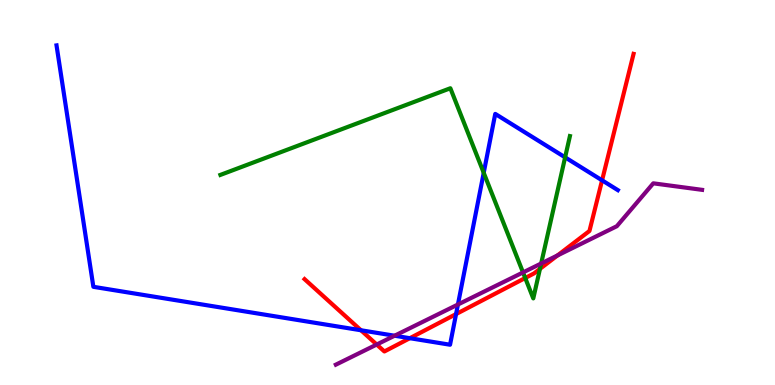[{'lines': ['blue', 'red'], 'intersections': [{'x': 4.66, 'y': 1.42}, {'x': 5.29, 'y': 1.22}, {'x': 5.88, 'y': 1.84}, {'x': 7.77, 'y': 5.32}]}, {'lines': ['green', 'red'], 'intersections': [{'x': 6.78, 'y': 2.78}, {'x': 6.97, 'y': 3.02}]}, {'lines': ['purple', 'red'], 'intersections': [{'x': 4.86, 'y': 1.05}, {'x': 7.19, 'y': 3.37}]}, {'lines': ['blue', 'green'], 'intersections': [{'x': 6.24, 'y': 5.51}, {'x': 7.29, 'y': 5.91}]}, {'lines': ['blue', 'purple'], 'intersections': [{'x': 5.09, 'y': 1.28}, {'x': 5.91, 'y': 2.09}]}, {'lines': ['green', 'purple'], 'intersections': [{'x': 6.75, 'y': 2.92}, {'x': 6.98, 'y': 3.16}]}]